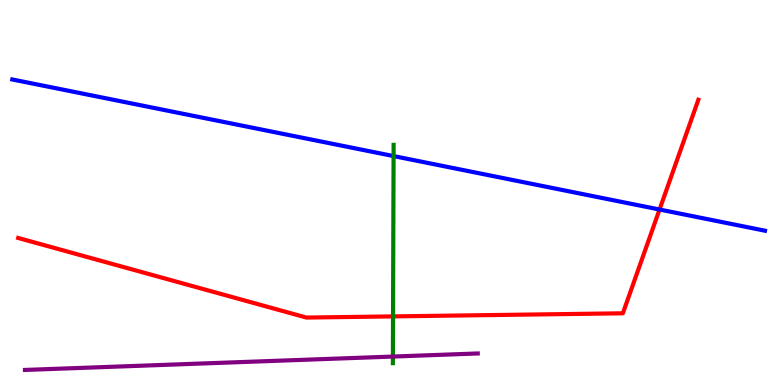[{'lines': ['blue', 'red'], 'intersections': [{'x': 8.51, 'y': 4.56}]}, {'lines': ['green', 'red'], 'intersections': [{'x': 5.07, 'y': 1.78}]}, {'lines': ['purple', 'red'], 'intersections': []}, {'lines': ['blue', 'green'], 'intersections': [{'x': 5.08, 'y': 5.95}]}, {'lines': ['blue', 'purple'], 'intersections': []}, {'lines': ['green', 'purple'], 'intersections': [{'x': 5.07, 'y': 0.739}]}]